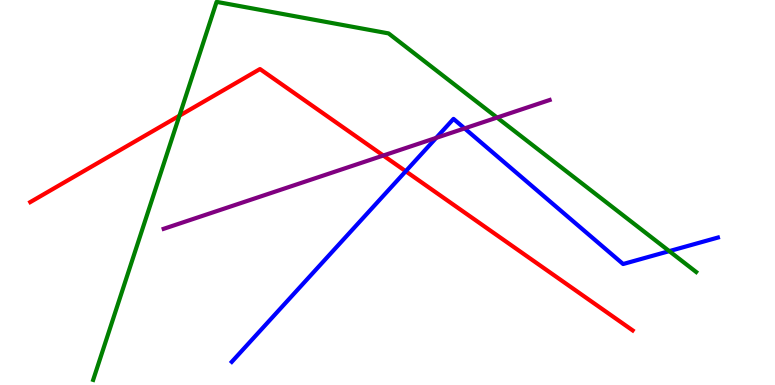[{'lines': ['blue', 'red'], 'intersections': [{'x': 5.24, 'y': 5.55}]}, {'lines': ['green', 'red'], 'intersections': [{'x': 2.32, 'y': 6.99}]}, {'lines': ['purple', 'red'], 'intersections': [{'x': 4.95, 'y': 5.96}]}, {'lines': ['blue', 'green'], 'intersections': [{'x': 8.64, 'y': 3.48}]}, {'lines': ['blue', 'purple'], 'intersections': [{'x': 5.63, 'y': 6.42}, {'x': 5.99, 'y': 6.67}]}, {'lines': ['green', 'purple'], 'intersections': [{'x': 6.41, 'y': 6.95}]}]